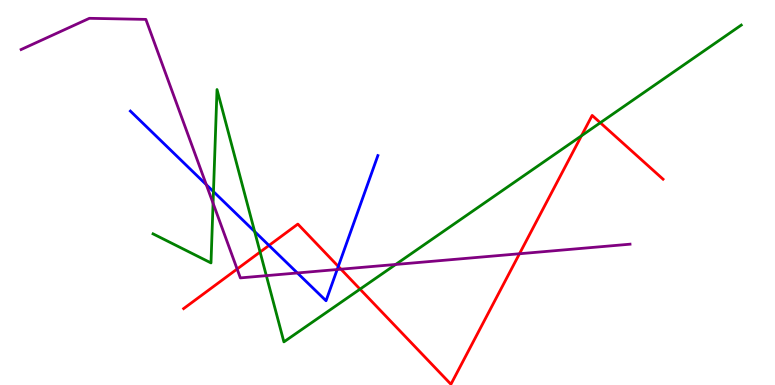[{'lines': ['blue', 'red'], 'intersections': [{'x': 3.47, 'y': 3.62}, {'x': 4.37, 'y': 3.08}]}, {'lines': ['green', 'red'], 'intersections': [{'x': 3.36, 'y': 3.45}, {'x': 4.65, 'y': 2.49}, {'x': 7.5, 'y': 6.47}, {'x': 7.75, 'y': 6.81}]}, {'lines': ['purple', 'red'], 'intersections': [{'x': 3.06, 'y': 3.01}, {'x': 4.4, 'y': 3.01}, {'x': 6.7, 'y': 3.41}]}, {'lines': ['blue', 'green'], 'intersections': [{'x': 2.75, 'y': 5.02}, {'x': 3.29, 'y': 3.99}]}, {'lines': ['blue', 'purple'], 'intersections': [{'x': 2.66, 'y': 5.2}, {'x': 3.84, 'y': 2.91}, {'x': 4.35, 'y': 3.0}]}, {'lines': ['green', 'purple'], 'intersections': [{'x': 2.75, 'y': 4.72}, {'x': 3.44, 'y': 2.84}, {'x': 5.11, 'y': 3.13}]}]